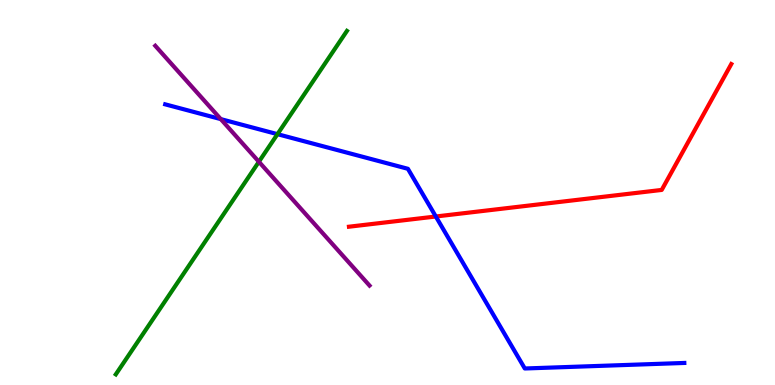[{'lines': ['blue', 'red'], 'intersections': [{'x': 5.62, 'y': 4.38}]}, {'lines': ['green', 'red'], 'intersections': []}, {'lines': ['purple', 'red'], 'intersections': []}, {'lines': ['blue', 'green'], 'intersections': [{'x': 3.58, 'y': 6.52}]}, {'lines': ['blue', 'purple'], 'intersections': [{'x': 2.85, 'y': 6.91}]}, {'lines': ['green', 'purple'], 'intersections': [{'x': 3.34, 'y': 5.8}]}]